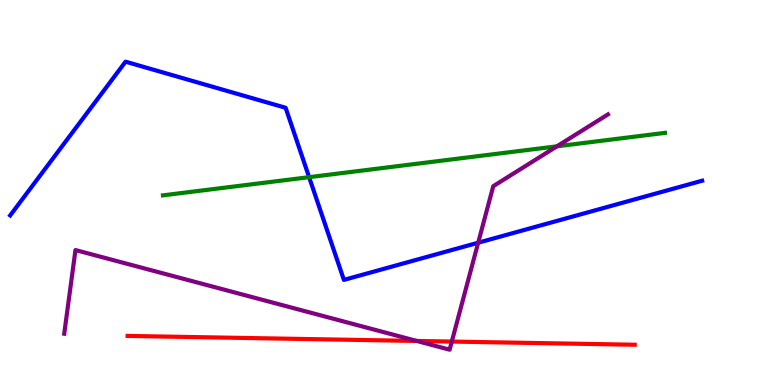[{'lines': ['blue', 'red'], 'intersections': []}, {'lines': ['green', 'red'], 'intersections': []}, {'lines': ['purple', 'red'], 'intersections': [{'x': 5.38, 'y': 1.14}, {'x': 5.83, 'y': 1.13}]}, {'lines': ['blue', 'green'], 'intersections': [{'x': 3.99, 'y': 5.4}]}, {'lines': ['blue', 'purple'], 'intersections': [{'x': 6.17, 'y': 3.7}]}, {'lines': ['green', 'purple'], 'intersections': [{'x': 7.19, 'y': 6.2}]}]